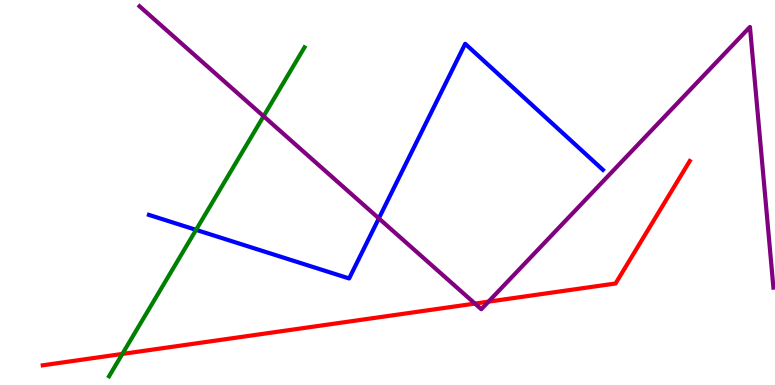[{'lines': ['blue', 'red'], 'intersections': []}, {'lines': ['green', 'red'], 'intersections': [{'x': 1.58, 'y': 0.807}]}, {'lines': ['purple', 'red'], 'intersections': [{'x': 6.13, 'y': 2.11}, {'x': 6.3, 'y': 2.17}]}, {'lines': ['blue', 'green'], 'intersections': [{'x': 2.53, 'y': 4.03}]}, {'lines': ['blue', 'purple'], 'intersections': [{'x': 4.89, 'y': 4.33}]}, {'lines': ['green', 'purple'], 'intersections': [{'x': 3.4, 'y': 6.98}]}]